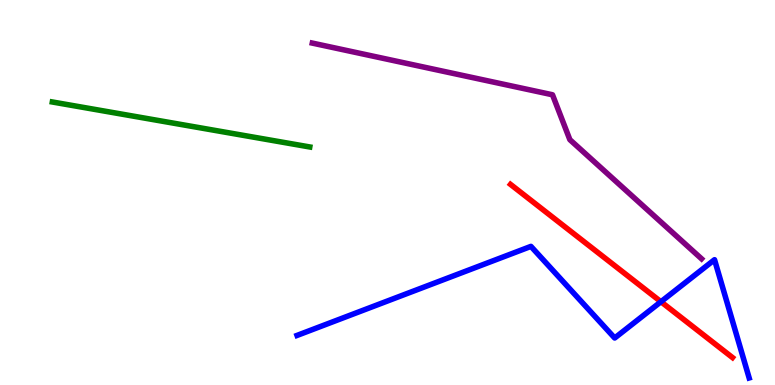[{'lines': ['blue', 'red'], 'intersections': [{'x': 8.53, 'y': 2.16}]}, {'lines': ['green', 'red'], 'intersections': []}, {'lines': ['purple', 'red'], 'intersections': []}, {'lines': ['blue', 'green'], 'intersections': []}, {'lines': ['blue', 'purple'], 'intersections': []}, {'lines': ['green', 'purple'], 'intersections': []}]